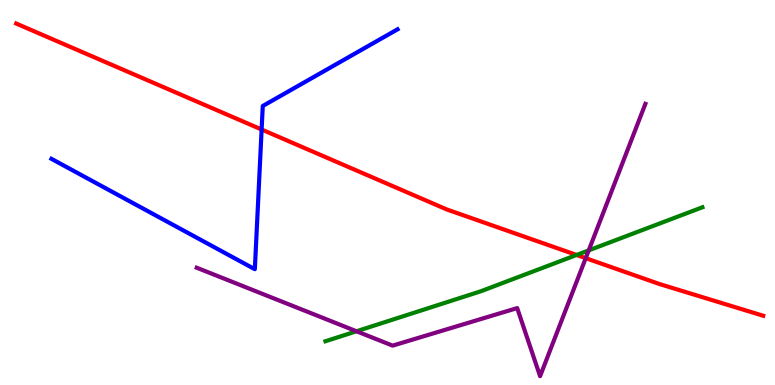[{'lines': ['blue', 'red'], 'intersections': [{'x': 3.38, 'y': 6.64}]}, {'lines': ['green', 'red'], 'intersections': [{'x': 7.44, 'y': 3.38}]}, {'lines': ['purple', 'red'], 'intersections': [{'x': 7.56, 'y': 3.29}]}, {'lines': ['blue', 'green'], 'intersections': []}, {'lines': ['blue', 'purple'], 'intersections': []}, {'lines': ['green', 'purple'], 'intersections': [{'x': 4.6, 'y': 1.4}, {'x': 7.6, 'y': 3.5}]}]